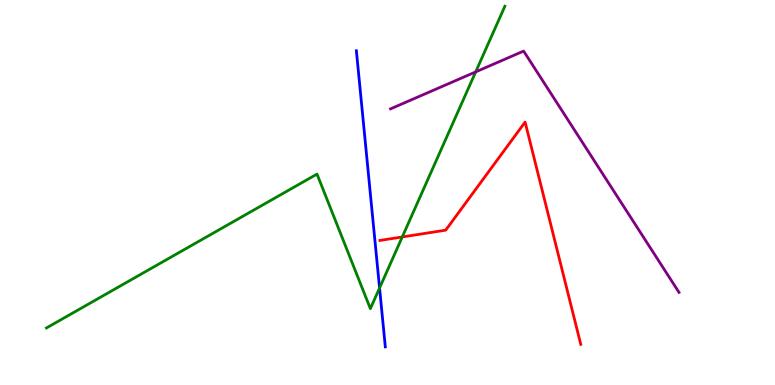[{'lines': ['blue', 'red'], 'intersections': []}, {'lines': ['green', 'red'], 'intersections': [{'x': 5.19, 'y': 3.85}]}, {'lines': ['purple', 'red'], 'intersections': []}, {'lines': ['blue', 'green'], 'intersections': [{'x': 4.9, 'y': 2.52}]}, {'lines': ['blue', 'purple'], 'intersections': []}, {'lines': ['green', 'purple'], 'intersections': [{'x': 6.14, 'y': 8.13}]}]